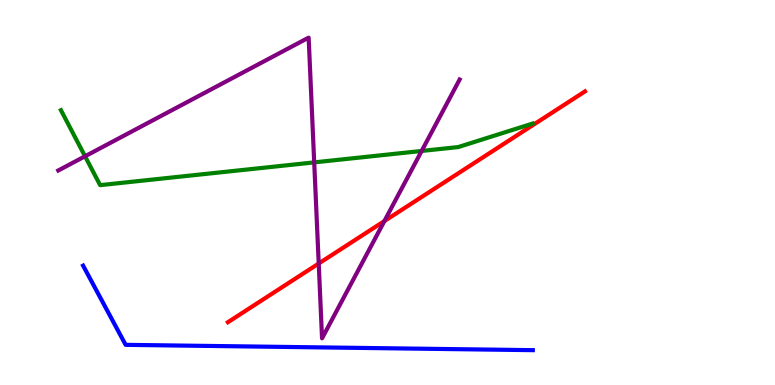[{'lines': ['blue', 'red'], 'intersections': []}, {'lines': ['green', 'red'], 'intersections': []}, {'lines': ['purple', 'red'], 'intersections': [{'x': 4.11, 'y': 3.16}, {'x': 4.96, 'y': 4.26}]}, {'lines': ['blue', 'green'], 'intersections': []}, {'lines': ['blue', 'purple'], 'intersections': []}, {'lines': ['green', 'purple'], 'intersections': [{'x': 1.1, 'y': 5.94}, {'x': 4.05, 'y': 5.78}, {'x': 5.44, 'y': 6.08}]}]